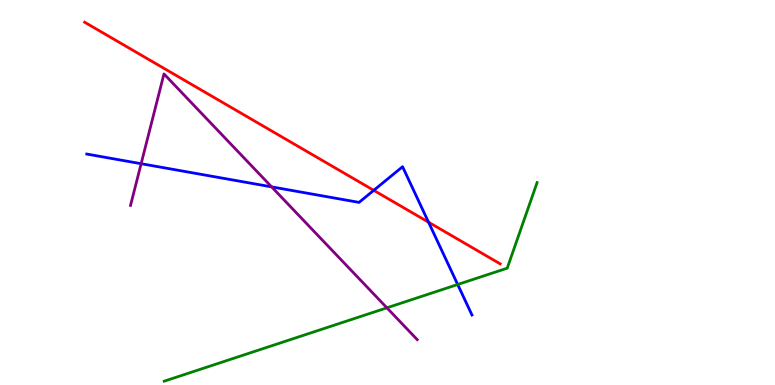[{'lines': ['blue', 'red'], 'intersections': [{'x': 4.82, 'y': 5.06}, {'x': 5.53, 'y': 4.23}]}, {'lines': ['green', 'red'], 'intersections': []}, {'lines': ['purple', 'red'], 'intersections': []}, {'lines': ['blue', 'green'], 'intersections': [{'x': 5.91, 'y': 2.61}]}, {'lines': ['blue', 'purple'], 'intersections': [{'x': 1.82, 'y': 5.75}, {'x': 3.5, 'y': 5.15}]}, {'lines': ['green', 'purple'], 'intersections': [{'x': 4.99, 'y': 2.0}]}]